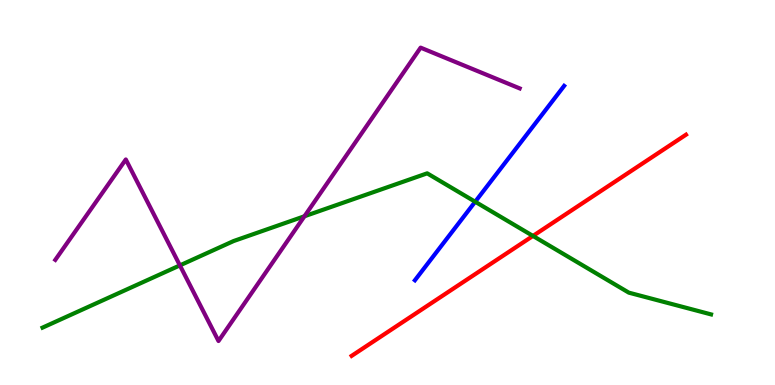[{'lines': ['blue', 'red'], 'intersections': []}, {'lines': ['green', 'red'], 'intersections': [{'x': 6.88, 'y': 3.87}]}, {'lines': ['purple', 'red'], 'intersections': []}, {'lines': ['blue', 'green'], 'intersections': [{'x': 6.13, 'y': 4.76}]}, {'lines': ['blue', 'purple'], 'intersections': []}, {'lines': ['green', 'purple'], 'intersections': [{'x': 2.32, 'y': 3.11}, {'x': 3.93, 'y': 4.38}]}]